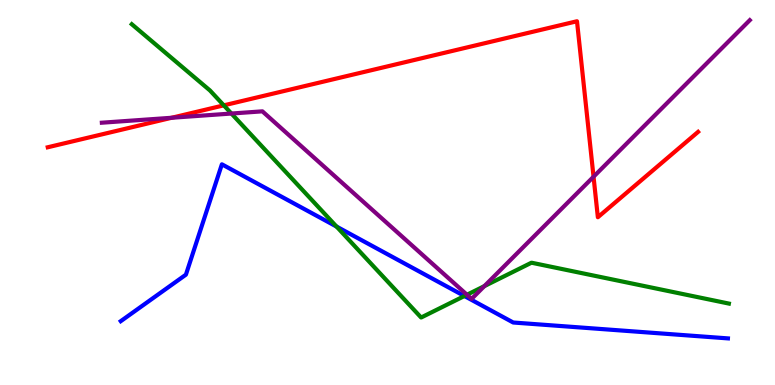[{'lines': ['blue', 'red'], 'intersections': []}, {'lines': ['green', 'red'], 'intersections': [{'x': 2.89, 'y': 7.26}]}, {'lines': ['purple', 'red'], 'intersections': [{'x': 2.22, 'y': 6.94}, {'x': 7.66, 'y': 5.41}]}, {'lines': ['blue', 'green'], 'intersections': [{'x': 4.34, 'y': 4.12}, {'x': 5.99, 'y': 2.31}]}, {'lines': ['blue', 'purple'], 'intersections': []}, {'lines': ['green', 'purple'], 'intersections': [{'x': 2.99, 'y': 7.05}, {'x': 6.03, 'y': 2.34}, {'x': 6.25, 'y': 2.57}]}]